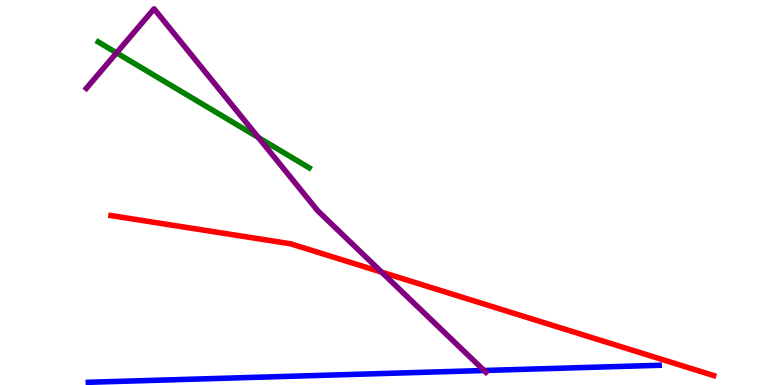[{'lines': ['blue', 'red'], 'intersections': []}, {'lines': ['green', 'red'], 'intersections': []}, {'lines': ['purple', 'red'], 'intersections': [{'x': 4.92, 'y': 2.93}]}, {'lines': ['blue', 'green'], 'intersections': []}, {'lines': ['blue', 'purple'], 'intersections': [{'x': 6.25, 'y': 0.377}]}, {'lines': ['green', 'purple'], 'intersections': [{'x': 1.5, 'y': 8.63}, {'x': 3.33, 'y': 6.43}]}]